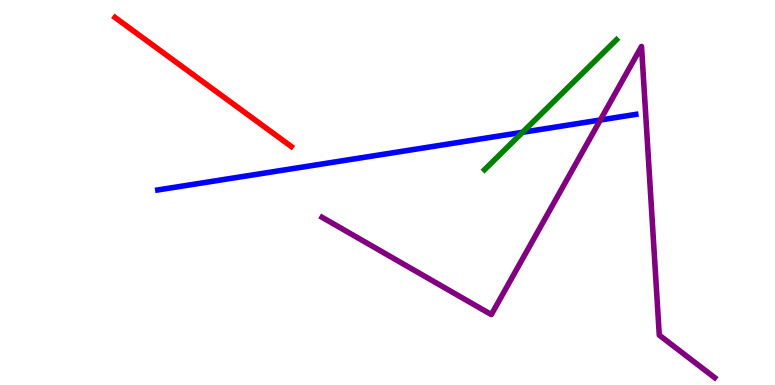[{'lines': ['blue', 'red'], 'intersections': []}, {'lines': ['green', 'red'], 'intersections': []}, {'lines': ['purple', 'red'], 'intersections': []}, {'lines': ['blue', 'green'], 'intersections': [{'x': 6.74, 'y': 6.56}]}, {'lines': ['blue', 'purple'], 'intersections': [{'x': 7.75, 'y': 6.88}]}, {'lines': ['green', 'purple'], 'intersections': []}]